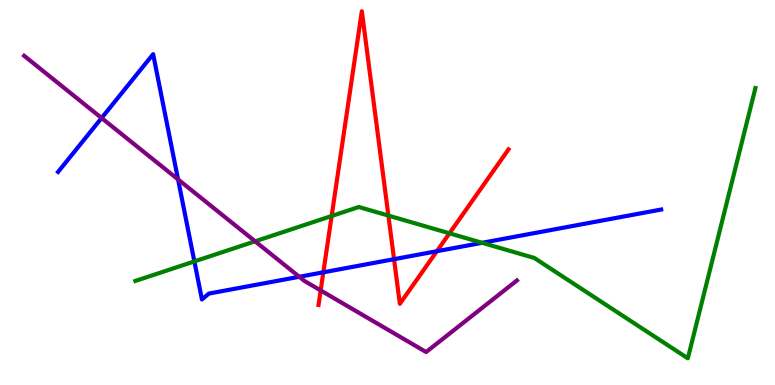[{'lines': ['blue', 'red'], 'intersections': [{'x': 4.17, 'y': 2.93}, {'x': 5.08, 'y': 3.27}, {'x': 5.64, 'y': 3.47}]}, {'lines': ['green', 'red'], 'intersections': [{'x': 4.28, 'y': 4.39}, {'x': 5.01, 'y': 4.4}, {'x': 5.8, 'y': 3.94}]}, {'lines': ['purple', 'red'], 'intersections': [{'x': 4.14, 'y': 2.46}]}, {'lines': ['blue', 'green'], 'intersections': [{'x': 2.51, 'y': 3.21}, {'x': 6.22, 'y': 3.69}]}, {'lines': ['blue', 'purple'], 'intersections': [{'x': 1.31, 'y': 6.93}, {'x': 2.3, 'y': 5.34}, {'x': 3.86, 'y': 2.81}]}, {'lines': ['green', 'purple'], 'intersections': [{'x': 3.29, 'y': 3.73}]}]